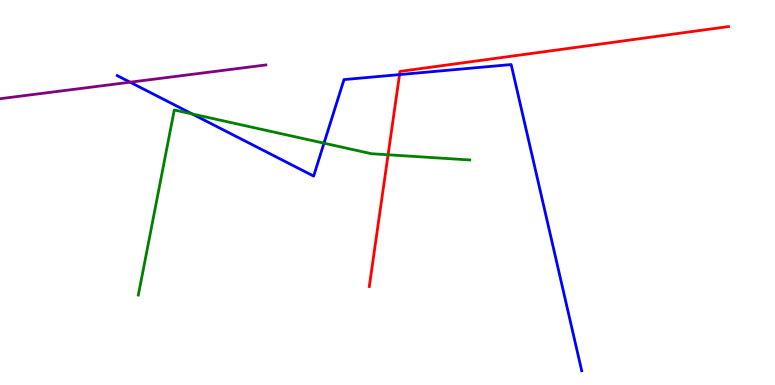[{'lines': ['blue', 'red'], 'intersections': [{'x': 5.16, 'y': 8.06}]}, {'lines': ['green', 'red'], 'intersections': [{'x': 5.01, 'y': 5.98}]}, {'lines': ['purple', 'red'], 'intersections': []}, {'lines': ['blue', 'green'], 'intersections': [{'x': 2.48, 'y': 7.04}, {'x': 4.18, 'y': 6.28}]}, {'lines': ['blue', 'purple'], 'intersections': [{'x': 1.68, 'y': 7.86}]}, {'lines': ['green', 'purple'], 'intersections': []}]